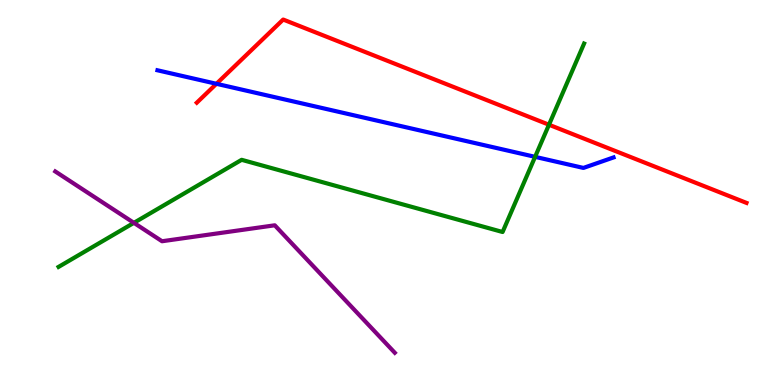[{'lines': ['blue', 'red'], 'intersections': [{'x': 2.79, 'y': 7.82}]}, {'lines': ['green', 'red'], 'intersections': [{'x': 7.08, 'y': 6.76}]}, {'lines': ['purple', 'red'], 'intersections': []}, {'lines': ['blue', 'green'], 'intersections': [{'x': 6.9, 'y': 5.93}]}, {'lines': ['blue', 'purple'], 'intersections': []}, {'lines': ['green', 'purple'], 'intersections': [{'x': 1.73, 'y': 4.21}]}]